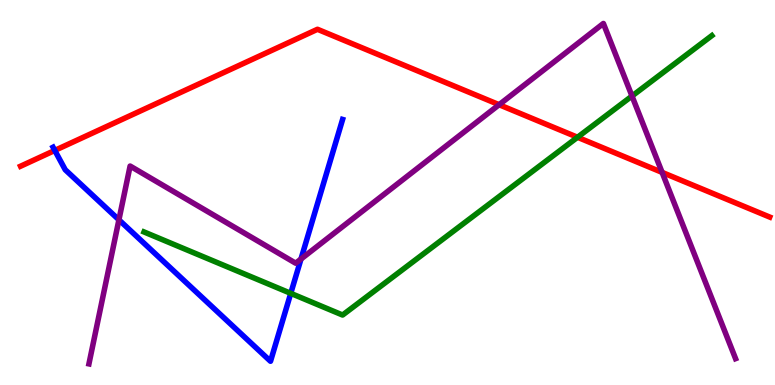[{'lines': ['blue', 'red'], 'intersections': [{'x': 0.707, 'y': 6.09}]}, {'lines': ['green', 'red'], 'intersections': [{'x': 7.45, 'y': 6.43}]}, {'lines': ['purple', 'red'], 'intersections': [{'x': 6.44, 'y': 7.28}, {'x': 8.54, 'y': 5.52}]}, {'lines': ['blue', 'green'], 'intersections': [{'x': 3.75, 'y': 2.38}]}, {'lines': ['blue', 'purple'], 'intersections': [{'x': 1.53, 'y': 4.29}, {'x': 3.88, 'y': 3.27}]}, {'lines': ['green', 'purple'], 'intersections': [{'x': 8.15, 'y': 7.51}]}]